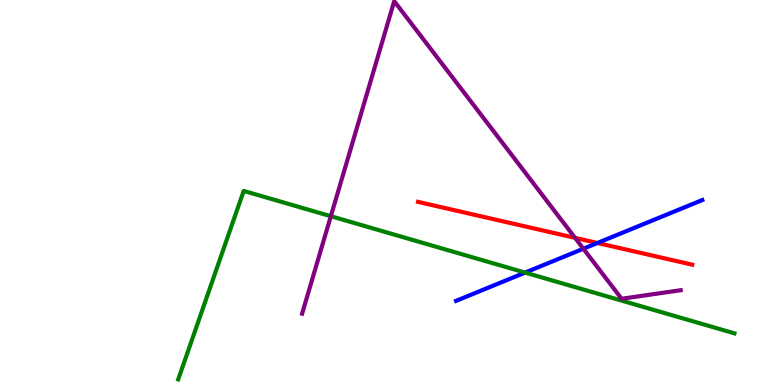[{'lines': ['blue', 'red'], 'intersections': [{'x': 7.71, 'y': 3.69}]}, {'lines': ['green', 'red'], 'intersections': []}, {'lines': ['purple', 'red'], 'intersections': [{'x': 7.42, 'y': 3.82}]}, {'lines': ['blue', 'green'], 'intersections': [{'x': 6.78, 'y': 2.92}]}, {'lines': ['blue', 'purple'], 'intersections': [{'x': 7.53, 'y': 3.54}]}, {'lines': ['green', 'purple'], 'intersections': [{'x': 4.27, 'y': 4.38}]}]